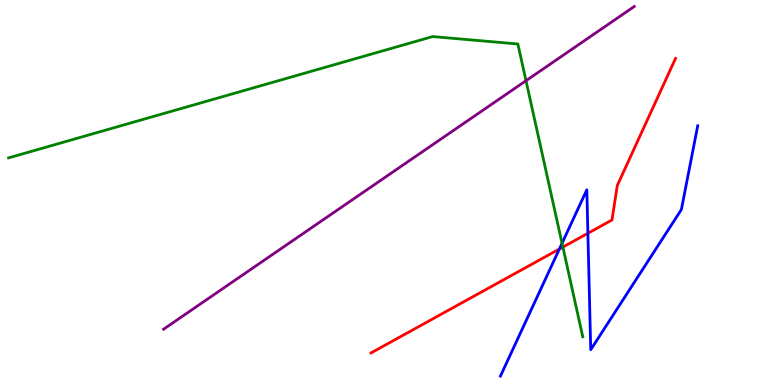[{'lines': ['blue', 'red'], 'intersections': [{'x': 7.22, 'y': 3.53}, {'x': 7.59, 'y': 3.94}]}, {'lines': ['green', 'red'], 'intersections': [{'x': 7.26, 'y': 3.58}]}, {'lines': ['purple', 'red'], 'intersections': []}, {'lines': ['blue', 'green'], 'intersections': [{'x': 7.25, 'y': 3.68}]}, {'lines': ['blue', 'purple'], 'intersections': []}, {'lines': ['green', 'purple'], 'intersections': [{'x': 6.79, 'y': 7.9}]}]